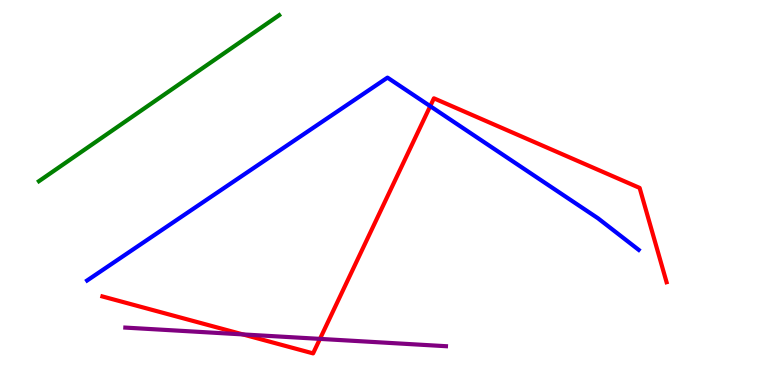[{'lines': ['blue', 'red'], 'intersections': [{'x': 5.55, 'y': 7.24}]}, {'lines': ['green', 'red'], 'intersections': []}, {'lines': ['purple', 'red'], 'intersections': [{'x': 3.13, 'y': 1.31}, {'x': 4.13, 'y': 1.2}]}, {'lines': ['blue', 'green'], 'intersections': []}, {'lines': ['blue', 'purple'], 'intersections': []}, {'lines': ['green', 'purple'], 'intersections': []}]